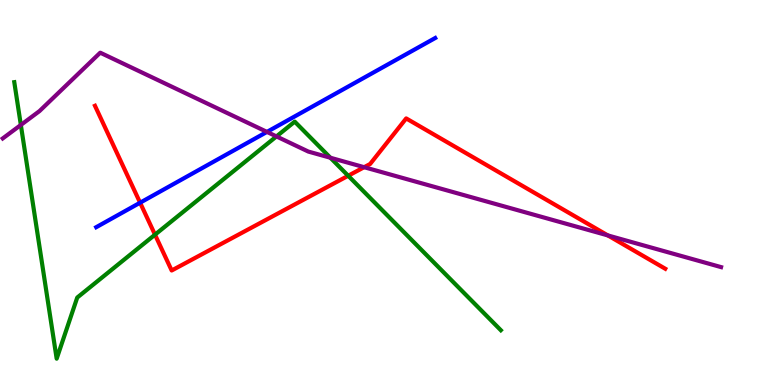[{'lines': ['blue', 'red'], 'intersections': [{'x': 1.81, 'y': 4.74}]}, {'lines': ['green', 'red'], 'intersections': [{'x': 2.0, 'y': 3.9}, {'x': 4.49, 'y': 5.43}]}, {'lines': ['purple', 'red'], 'intersections': [{'x': 4.7, 'y': 5.66}, {'x': 7.84, 'y': 3.89}]}, {'lines': ['blue', 'green'], 'intersections': []}, {'lines': ['blue', 'purple'], 'intersections': [{'x': 3.44, 'y': 6.57}]}, {'lines': ['green', 'purple'], 'intersections': [{'x': 0.269, 'y': 6.75}, {'x': 3.57, 'y': 6.46}, {'x': 4.26, 'y': 5.9}]}]